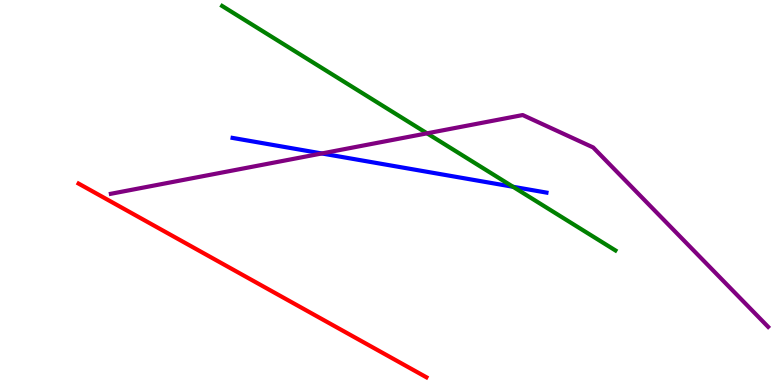[{'lines': ['blue', 'red'], 'intersections': []}, {'lines': ['green', 'red'], 'intersections': []}, {'lines': ['purple', 'red'], 'intersections': []}, {'lines': ['blue', 'green'], 'intersections': [{'x': 6.62, 'y': 5.15}]}, {'lines': ['blue', 'purple'], 'intersections': [{'x': 4.15, 'y': 6.01}]}, {'lines': ['green', 'purple'], 'intersections': [{'x': 5.51, 'y': 6.54}]}]